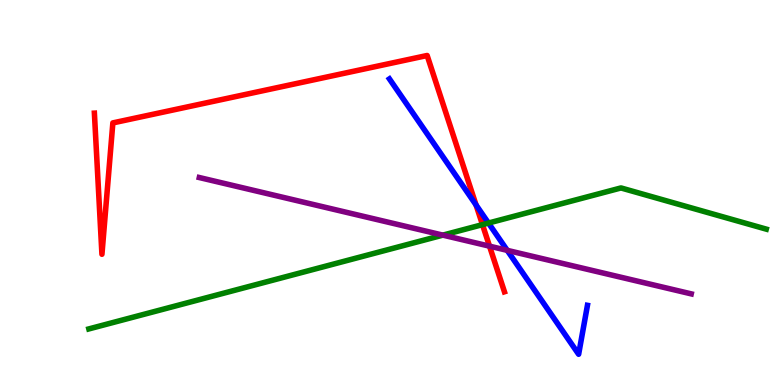[{'lines': ['blue', 'red'], 'intersections': [{'x': 6.14, 'y': 4.68}]}, {'lines': ['green', 'red'], 'intersections': [{'x': 6.23, 'y': 4.17}]}, {'lines': ['purple', 'red'], 'intersections': [{'x': 6.32, 'y': 3.61}]}, {'lines': ['blue', 'green'], 'intersections': [{'x': 6.3, 'y': 4.21}]}, {'lines': ['blue', 'purple'], 'intersections': [{'x': 6.55, 'y': 3.5}]}, {'lines': ['green', 'purple'], 'intersections': [{'x': 5.71, 'y': 3.89}]}]